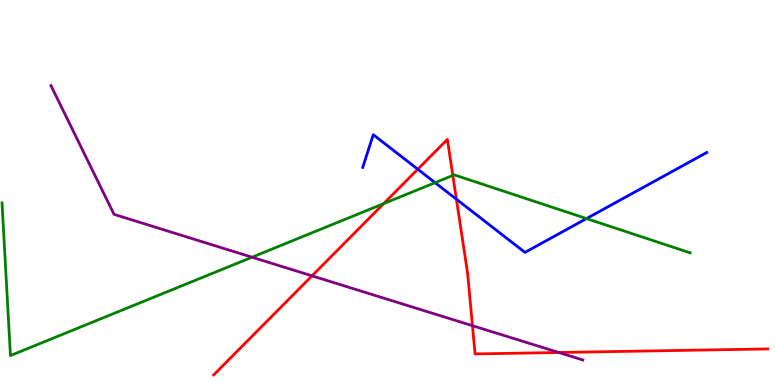[{'lines': ['blue', 'red'], 'intersections': [{'x': 5.39, 'y': 5.6}, {'x': 5.89, 'y': 4.83}]}, {'lines': ['green', 'red'], 'intersections': [{'x': 4.95, 'y': 4.71}, {'x': 5.84, 'y': 5.44}]}, {'lines': ['purple', 'red'], 'intersections': [{'x': 4.03, 'y': 2.84}, {'x': 6.1, 'y': 1.54}, {'x': 7.21, 'y': 0.844}]}, {'lines': ['blue', 'green'], 'intersections': [{'x': 5.61, 'y': 5.26}, {'x': 7.57, 'y': 4.32}]}, {'lines': ['blue', 'purple'], 'intersections': []}, {'lines': ['green', 'purple'], 'intersections': [{'x': 3.25, 'y': 3.32}]}]